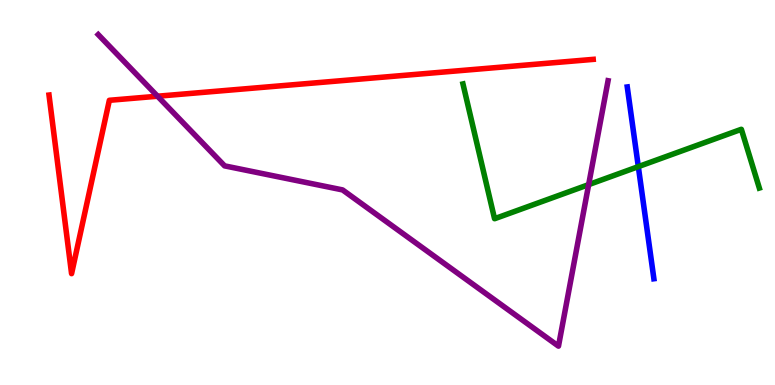[{'lines': ['blue', 'red'], 'intersections': []}, {'lines': ['green', 'red'], 'intersections': []}, {'lines': ['purple', 'red'], 'intersections': [{'x': 2.03, 'y': 7.5}]}, {'lines': ['blue', 'green'], 'intersections': [{'x': 8.24, 'y': 5.67}]}, {'lines': ['blue', 'purple'], 'intersections': []}, {'lines': ['green', 'purple'], 'intersections': [{'x': 7.6, 'y': 5.2}]}]